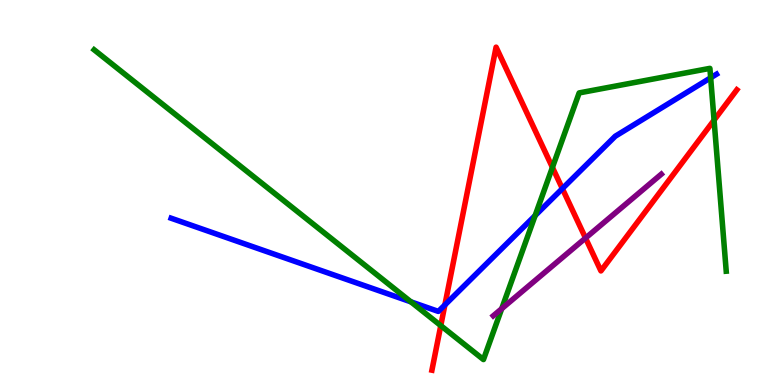[{'lines': ['blue', 'red'], 'intersections': [{'x': 5.74, 'y': 2.08}, {'x': 7.26, 'y': 5.1}]}, {'lines': ['green', 'red'], 'intersections': [{'x': 5.69, 'y': 1.54}, {'x': 7.13, 'y': 5.65}, {'x': 9.21, 'y': 6.88}]}, {'lines': ['purple', 'red'], 'intersections': [{'x': 7.56, 'y': 3.82}]}, {'lines': ['blue', 'green'], 'intersections': [{'x': 5.3, 'y': 2.16}, {'x': 6.9, 'y': 4.4}, {'x': 9.17, 'y': 7.98}]}, {'lines': ['blue', 'purple'], 'intersections': []}, {'lines': ['green', 'purple'], 'intersections': [{'x': 6.47, 'y': 1.98}]}]